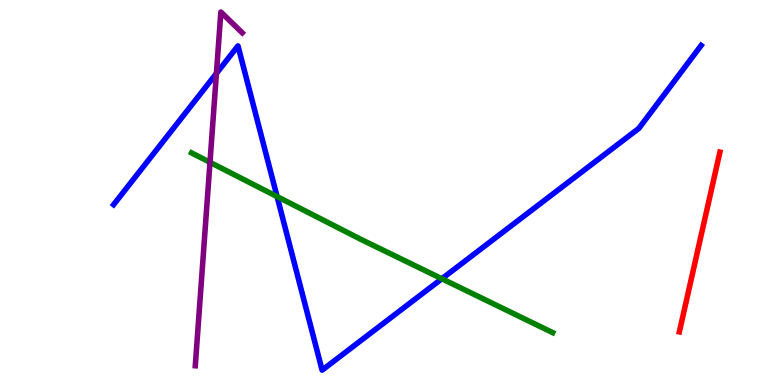[{'lines': ['blue', 'red'], 'intersections': []}, {'lines': ['green', 'red'], 'intersections': []}, {'lines': ['purple', 'red'], 'intersections': []}, {'lines': ['blue', 'green'], 'intersections': [{'x': 3.58, 'y': 4.89}, {'x': 5.7, 'y': 2.76}]}, {'lines': ['blue', 'purple'], 'intersections': [{'x': 2.79, 'y': 8.09}]}, {'lines': ['green', 'purple'], 'intersections': [{'x': 2.71, 'y': 5.78}]}]